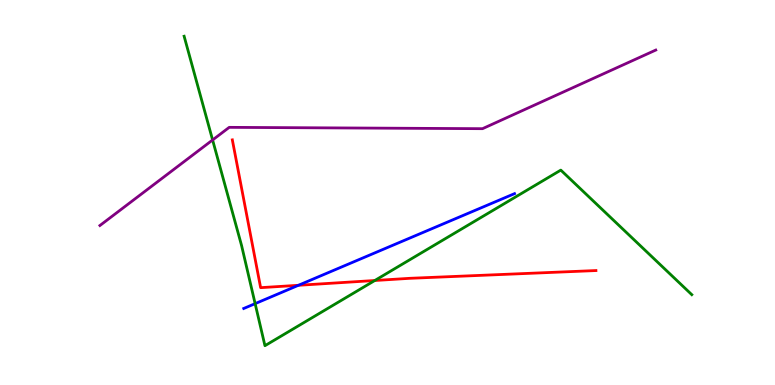[{'lines': ['blue', 'red'], 'intersections': [{'x': 3.85, 'y': 2.59}]}, {'lines': ['green', 'red'], 'intersections': [{'x': 4.84, 'y': 2.71}]}, {'lines': ['purple', 'red'], 'intersections': []}, {'lines': ['blue', 'green'], 'intersections': [{'x': 3.29, 'y': 2.11}]}, {'lines': ['blue', 'purple'], 'intersections': []}, {'lines': ['green', 'purple'], 'intersections': [{'x': 2.74, 'y': 6.36}]}]